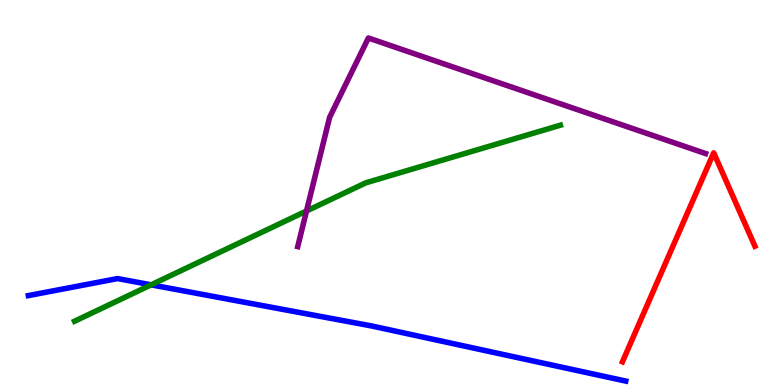[{'lines': ['blue', 'red'], 'intersections': []}, {'lines': ['green', 'red'], 'intersections': []}, {'lines': ['purple', 'red'], 'intersections': []}, {'lines': ['blue', 'green'], 'intersections': [{'x': 1.95, 'y': 2.6}]}, {'lines': ['blue', 'purple'], 'intersections': []}, {'lines': ['green', 'purple'], 'intersections': [{'x': 3.95, 'y': 4.52}]}]